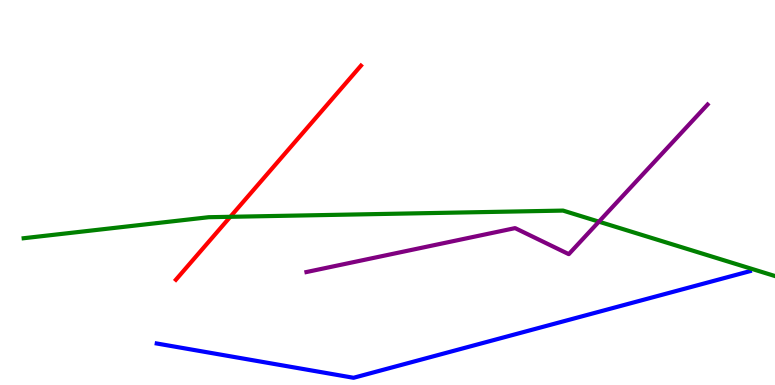[{'lines': ['blue', 'red'], 'intersections': []}, {'lines': ['green', 'red'], 'intersections': [{'x': 2.97, 'y': 4.37}]}, {'lines': ['purple', 'red'], 'intersections': []}, {'lines': ['blue', 'green'], 'intersections': []}, {'lines': ['blue', 'purple'], 'intersections': []}, {'lines': ['green', 'purple'], 'intersections': [{'x': 7.73, 'y': 4.24}]}]